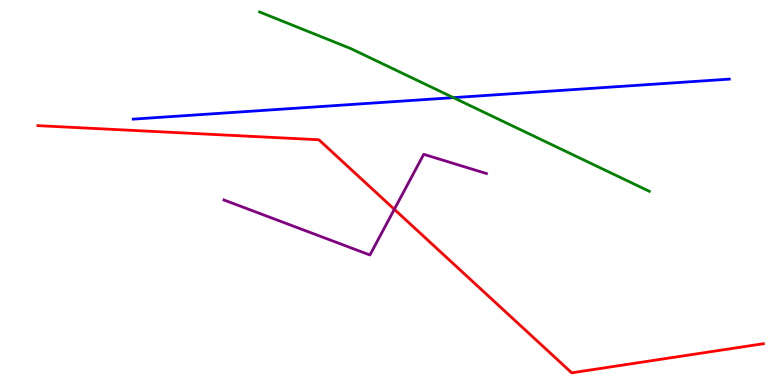[{'lines': ['blue', 'red'], 'intersections': []}, {'lines': ['green', 'red'], 'intersections': []}, {'lines': ['purple', 'red'], 'intersections': [{'x': 5.09, 'y': 4.56}]}, {'lines': ['blue', 'green'], 'intersections': [{'x': 5.85, 'y': 7.46}]}, {'lines': ['blue', 'purple'], 'intersections': []}, {'lines': ['green', 'purple'], 'intersections': []}]